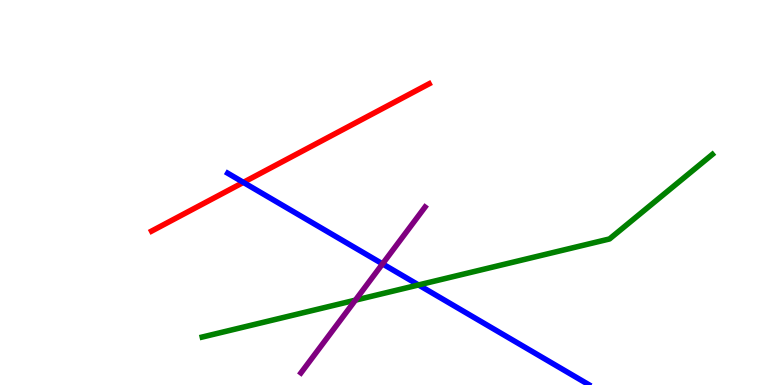[{'lines': ['blue', 'red'], 'intersections': [{'x': 3.14, 'y': 5.26}]}, {'lines': ['green', 'red'], 'intersections': []}, {'lines': ['purple', 'red'], 'intersections': []}, {'lines': ['blue', 'green'], 'intersections': [{'x': 5.4, 'y': 2.6}]}, {'lines': ['blue', 'purple'], 'intersections': [{'x': 4.94, 'y': 3.15}]}, {'lines': ['green', 'purple'], 'intersections': [{'x': 4.59, 'y': 2.2}]}]